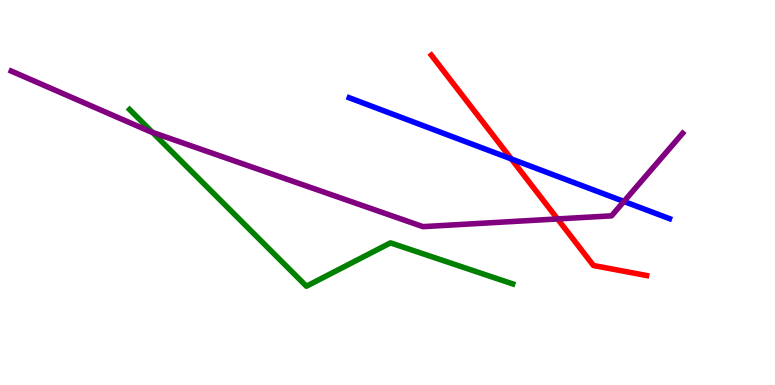[{'lines': ['blue', 'red'], 'intersections': [{'x': 6.6, 'y': 5.87}]}, {'lines': ['green', 'red'], 'intersections': []}, {'lines': ['purple', 'red'], 'intersections': [{'x': 7.19, 'y': 4.31}]}, {'lines': ['blue', 'green'], 'intersections': []}, {'lines': ['blue', 'purple'], 'intersections': [{'x': 8.05, 'y': 4.77}]}, {'lines': ['green', 'purple'], 'intersections': [{'x': 1.97, 'y': 6.56}]}]